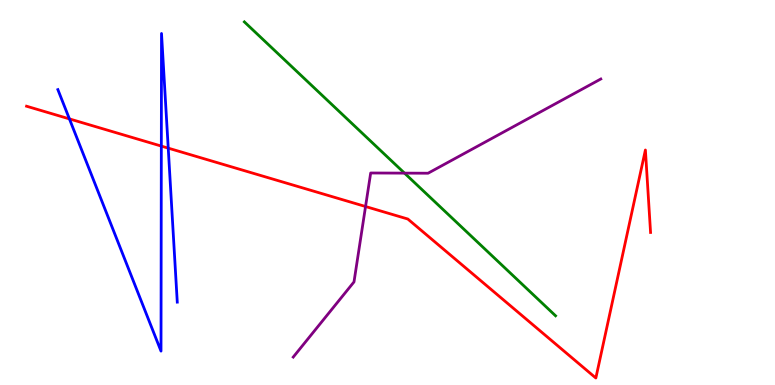[{'lines': ['blue', 'red'], 'intersections': [{'x': 0.896, 'y': 6.91}, {'x': 2.08, 'y': 6.21}, {'x': 2.17, 'y': 6.15}]}, {'lines': ['green', 'red'], 'intersections': []}, {'lines': ['purple', 'red'], 'intersections': [{'x': 4.72, 'y': 4.64}]}, {'lines': ['blue', 'green'], 'intersections': []}, {'lines': ['blue', 'purple'], 'intersections': []}, {'lines': ['green', 'purple'], 'intersections': [{'x': 5.22, 'y': 5.5}]}]